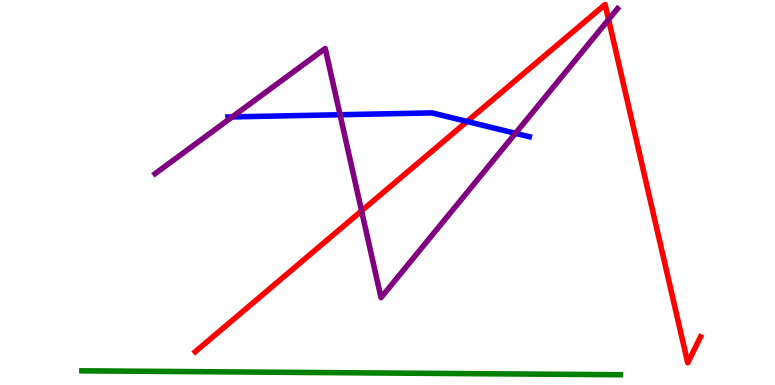[{'lines': ['blue', 'red'], 'intersections': [{'x': 6.03, 'y': 6.84}]}, {'lines': ['green', 'red'], 'intersections': []}, {'lines': ['purple', 'red'], 'intersections': [{'x': 4.67, 'y': 4.52}, {'x': 7.85, 'y': 9.49}]}, {'lines': ['blue', 'green'], 'intersections': []}, {'lines': ['blue', 'purple'], 'intersections': [{'x': 3.0, 'y': 6.96}, {'x': 4.39, 'y': 7.02}, {'x': 6.65, 'y': 6.54}]}, {'lines': ['green', 'purple'], 'intersections': []}]